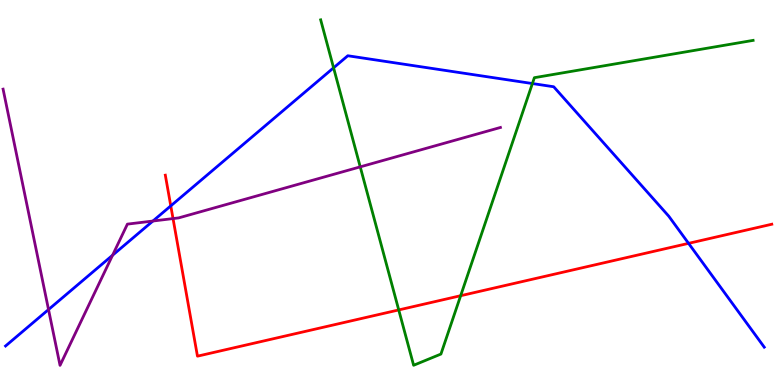[{'lines': ['blue', 'red'], 'intersections': [{'x': 2.2, 'y': 4.65}, {'x': 8.88, 'y': 3.68}]}, {'lines': ['green', 'red'], 'intersections': [{'x': 5.14, 'y': 1.95}, {'x': 5.94, 'y': 2.32}]}, {'lines': ['purple', 'red'], 'intersections': [{'x': 2.23, 'y': 4.32}]}, {'lines': ['blue', 'green'], 'intersections': [{'x': 4.3, 'y': 8.24}, {'x': 6.87, 'y': 7.83}]}, {'lines': ['blue', 'purple'], 'intersections': [{'x': 0.626, 'y': 1.96}, {'x': 1.45, 'y': 3.37}, {'x': 1.97, 'y': 4.26}]}, {'lines': ['green', 'purple'], 'intersections': [{'x': 4.65, 'y': 5.67}]}]